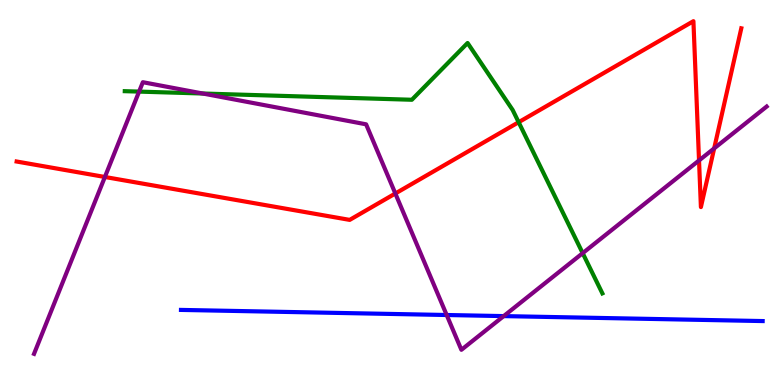[{'lines': ['blue', 'red'], 'intersections': []}, {'lines': ['green', 'red'], 'intersections': [{'x': 6.69, 'y': 6.83}]}, {'lines': ['purple', 'red'], 'intersections': [{'x': 1.35, 'y': 5.4}, {'x': 5.1, 'y': 4.97}, {'x': 9.02, 'y': 5.83}, {'x': 9.22, 'y': 6.15}]}, {'lines': ['blue', 'green'], 'intersections': []}, {'lines': ['blue', 'purple'], 'intersections': [{'x': 5.76, 'y': 1.82}, {'x': 6.5, 'y': 1.79}]}, {'lines': ['green', 'purple'], 'intersections': [{'x': 1.79, 'y': 7.62}, {'x': 2.62, 'y': 7.57}, {'x': 7.52, 'y': 3.42}]}]